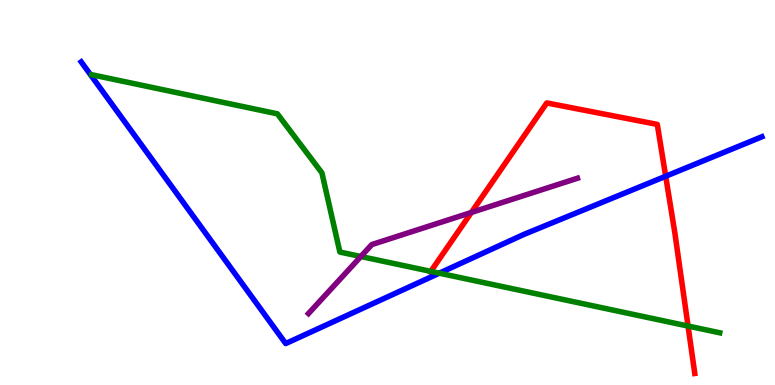[{'lines': ['blue', 'red'], 'intersections': [{'x': 8.59, 'y': 5.42}]}, {'lines': ['green', 'red'], 'intersections': [{'x': 5.56, 'y': 2.95}, {'x': 8.88, 'y': 1.53}]}, {'lines': ['purple', 'red'], 'intersections': [{'x': 6.08, 'y': 4.48}]}, {'lines': ['blue', 'green'], 'intersections': [{'x': 5.67, 'y': 2.9}]}, {'lines': ['blue', 'purple'], 'intersections': []}, {'lines': ['green', 'purple'], 'intersections': [{'x': 4.66, 'y': 3.34}]}]